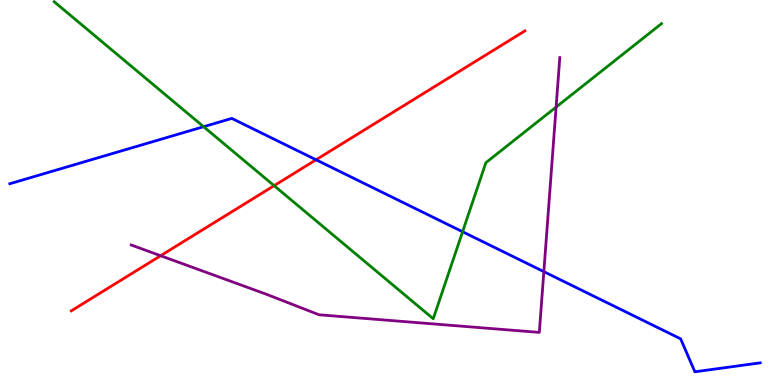[{'lines': ['blue', 'red'], 'intersections': [{'x': 4.08, 'y': 5.85}]}, {'lines': ['green', 'red'], 'intersections': [{'x': 3.54, 'y': 5.18}]}, {'lines': ['purple', 'red'], 'intersections': [{'x': 2.07, 'y': 3.36}]}, {'lines': ['blue', 'green'], 'intersections': [{'x': 2.63, 'y': 6.71}, {'x': 5.97, 'y': 3.98}]}, {'lines': ['blue', 'purple'], 'intersections': [{'x': 7.02, 'y': 2.94}]}, {'lines': ['green', 'purple'], 'intersections': [{'x': 7.18, 'y': 7.22}]}]